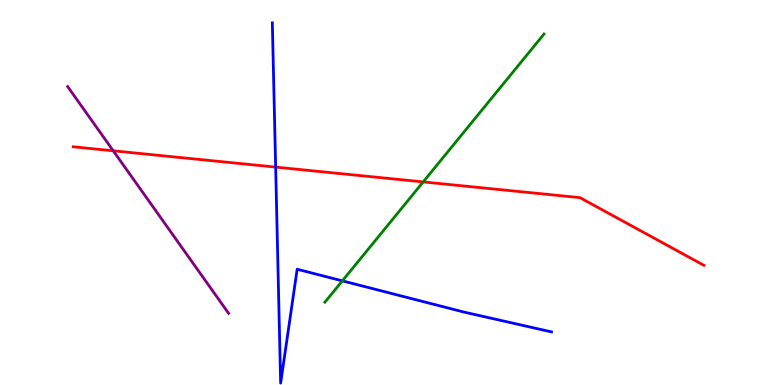[{'lines': ['blue', 'red'], 'intersections': [{'x': 3.56, 'y': 5.66}]}, {'lines': ['green', 'red'], 'intersections': [{'x': 5.46, 'y': 5.28}]}, {'lines': ['purple', 'red'], 'intersections': [{'x': 1.46, 'y': 6.08}]}, {'lines': ['blue', 'green'], 'intersections': [{'x': 4.42, 'y': 2.71}]}, {'lines': ['blue', 'purple'], 'intersections': []}, {'lines': ['green', 'purple'], 'intersections': []}]